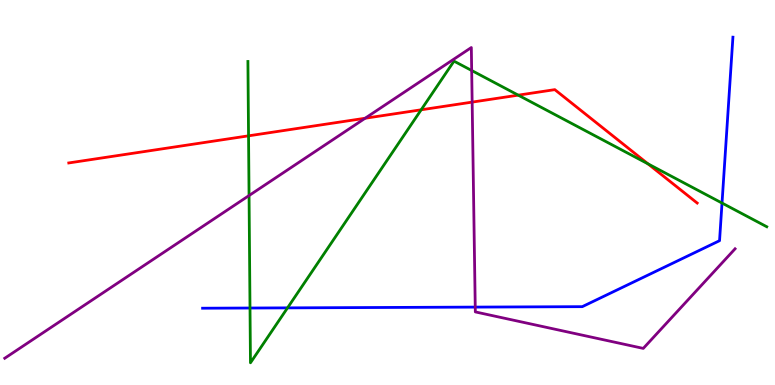[{'lines': ['blue', 'red'], 'intersections': []}, {'lines': ['green', 'red'], 'intersections': [{'x': 3.21, 'y': 6.47}, {'x': 5.43, 'y': 7.15}, {'x': 6.69, 'y': 7.53}, {'x': 8.36, 'y': 5.74}]}, {'lines': ['purple', 'red'], 'intersections': [{'x': 4.71, 'y': 6.93}, {'x': 6.09, 'y': 7.35}]}, {'lines': ['blue', 'green'], 'intersections': [{'x': 3.23, 'y': 2.0}, {'x': 3.71, 'y': 2.0}, {'x': 9.32, 'y': 4.73}]}, {'lines': ['blue', 'purple'], 'intersections': [{'x': 6.13, 'y': 2.02}]}, {'lines': ['green', 'purple'], 'intersections': [{'x': 3.21, 'y': 4.92}, {'x': 6.09, 'y': 8.17}]}]